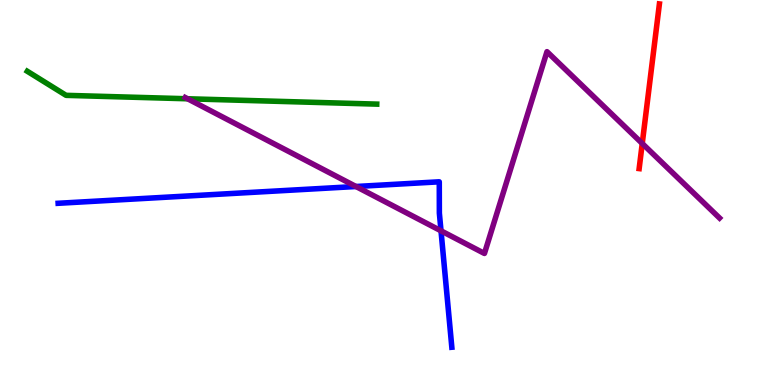[{'lines': ['blue', 'red'], 'intersections': []}, {'lines': ['green', 'red'], 'intersections': []}, {'lines': ['purple', 'red'], 'intersections': [{'x': 8.29, 'y': 6.27}]}, {'lines': ['blue', 'green'], 'intersections': []}, {'lines': ['blue', 'purple'], 'intersections': [{'x': 4.59, 'y': 5.16}, {'x': 5.69, 'y': 4.0}]}, {'lines': ['green', 'purple'], 'intersections': [{'x': 2.42, 'y': 7.43}]}]